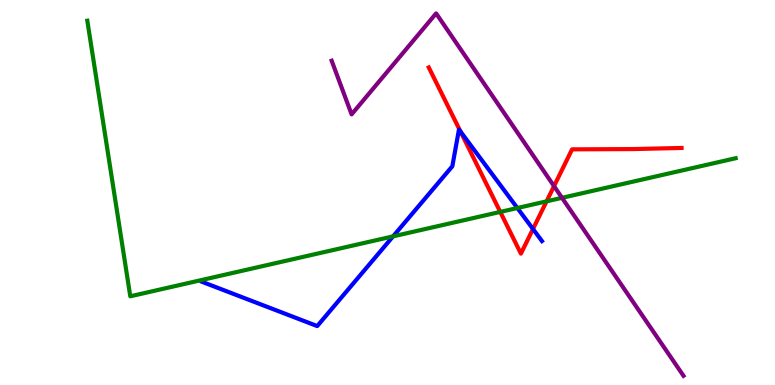[{'lines': ['blue', 'red'], 'intersections': [{'x': 5.94, 'y': 6.58}, {'x': 6.88, 'y': 4.05}]}, {'lines': ['green', 'red'], 'intersections': [{'x': 6.46, 'y': 4.5}, {'x': 7.05, 'y': 4.77}]}, {'lines': ['purple', 'red'], 'intersections': [{'x': 7.15, 'y': 5.17}]}, {'lines': ['blue', 'green'], 'intersections': [{'x': 5.07, 'y': 3.86}, {'x': 6.68, 'y': 4.6}]}, {'lines': ['blue', 'purple'], 'intersections': []}, {'lines': ['green', 'purple'], 'intersections': [{'x': 7.25, 'y': 4.86}]}]